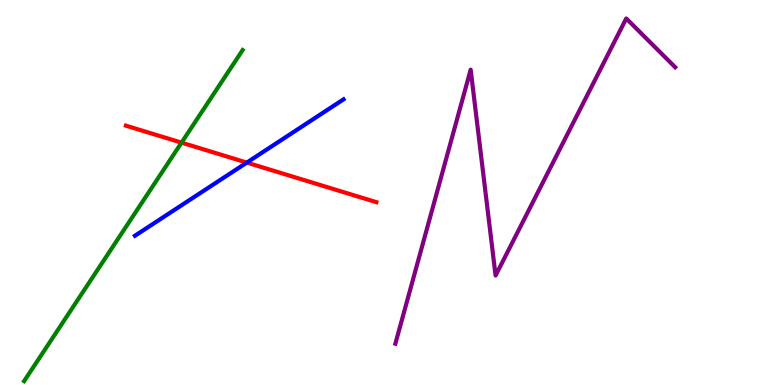[{'lines': ['blue', 'red'], 'intersections': [{'x': 3.18, 'y': 5.78}]}, {'lines': ['green', 'red'], 'intersections': [{'x': 2.34, 'y': 6.29}]}, {'lines': ['purple', 'red'], 'intersections': []}, {'lines': ['blue', 'green'], 'intersections': []}, {'lines': ['blue', 'purple'], 'intersections': []}, {'lines': ['green', 'purple'], 'intersections': []}]